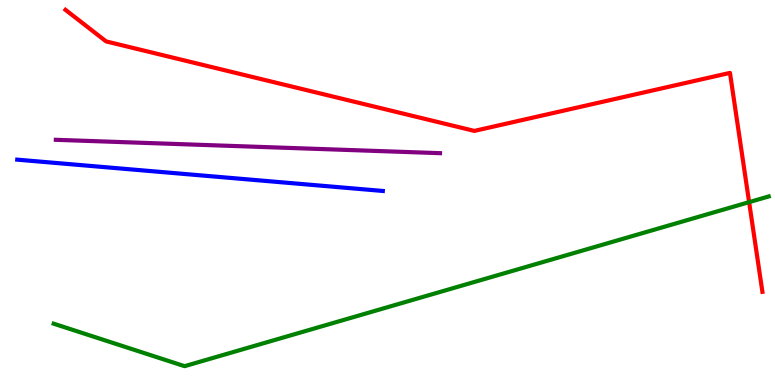[{'lines': ['blue', 'red'], 'intersections': []}, {'lines': ['green', 'red'], 'intersections': [{'x': 9.67, 'y': 4.75}]}, {'lines': ['purple', 'red'], 'intersections': []}, {'lines': ['blue', 'green'], 'intersections': []}, {'lines': ['blue', 'purple'], 'intersections': []}, {'lines': ['green', 'purple'], 'intersections': []}]